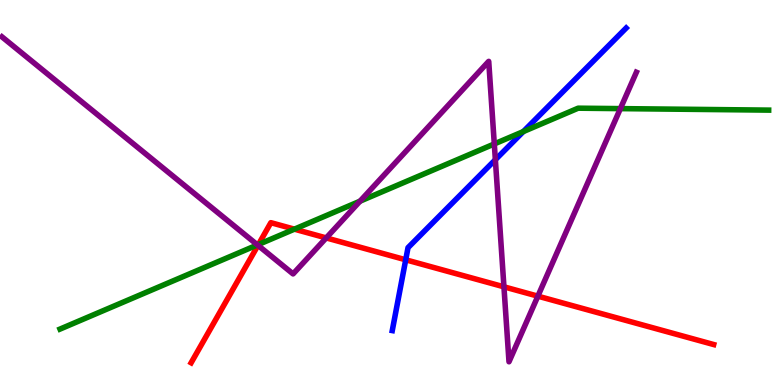[{'lines': ['blue', 'red'], 'intersections': [{'x': 5.24, 'y': 3.25}]}, {'lines': ['green', 'red'], 'intersections': [{'x': 3.33, 'y': 3.65}, {'x': 3.8, 'y': 4.05}]}, {'lines': ['purple', 'red'], 'intersections': [{'x': 3.33, 'y': 3.63}, {'x': 4.21, 'y': 3.82}, {'x': 6.5, 'y': 2.55}, {'x': 6.94, 'y': 2.31}]}, {'lines': ['blue', 'green'], 'intersections': [{'x': 6.75, 'y': 6.58}]}, {'lines': ['blue', 'purple'], 'intersections': [{'x': 6.39, 'y': 5.85}]}, {'lines': ['green', 'purple'], 'intersections': [{'x': 3.32, 'y': 3.64}, {'x': 4.65, 'y': 4.77}, {'x': 6.38, 'y': 6.26}, {'x': 8.0, 'y': 7.18}]}]